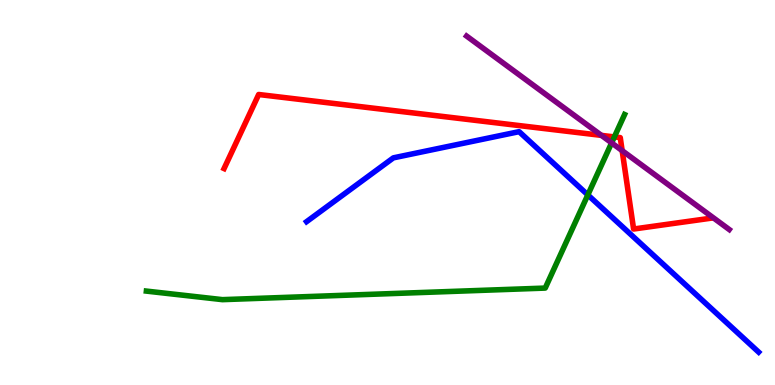[{'lines': ['blue', 'red'], 'intersections': []}, {'lines': ['green', 'red'], 'intersections': [{'x': 7.93, 'y': 6.44}]}, {'lines': ['purple', 'red'], 'intersections': [{'x': 7.76, 'y': 6.48}, {'x': 8.03, 'y': 6.09}]}, {'lines': ['blue', 'green'], 'intersections': [{'x': 7.58, 'y': 4.94}]}, {'lines': ['blue', 'purple'], 'intersections': []}, {'lines': ['green', 'purple'], 'intersections': [{'x': 7.89, 'y': 6.29}]}]